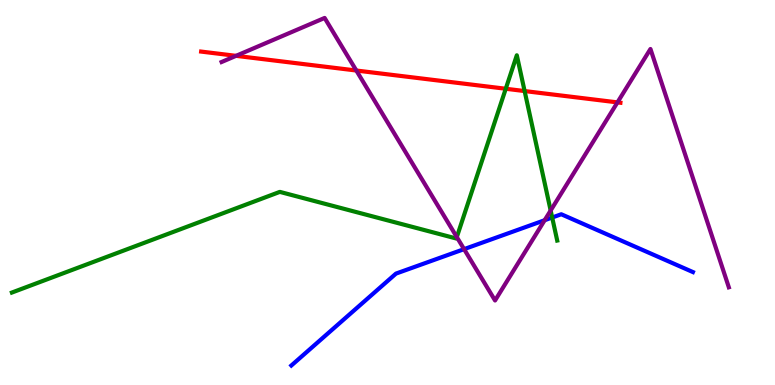[{'lines': ['blue', 'red'], 'intersections': []}, {'lines': ['green', 'red'], 'intersections': [{'x': 6.53, 'y': 7.69}, {'x': 6.77, 'y': 7.63}]}, {'lines': ['purple', 'red'], 'intersections': [{'x': 3.05, 'y': 8.55}, {'x': 4.6, 'y': 8.17}, {'x': 7.97, 'y': 7.34}]}, {'lines': ['blue', 'green'], 'intersections': [{'x': 7.13, 'y': 4.35}]}, {'lines': ['blue', 'purple'], 'intersections': [{'x': 5.99, 'y': 3.53}, {'x': 7.03, 'y': 4.28}]}, {'lines': ['green', 'purple'], 'intersections': [{'x': 5.89, 'y': 3.84}, {'x': 7.11, 'y': 4.53}]}]